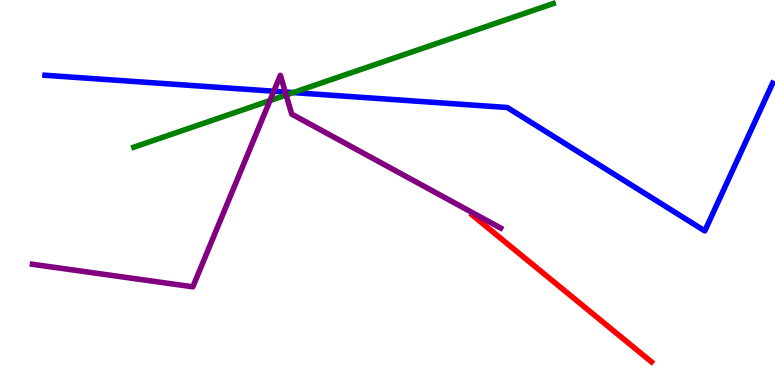[{'lines': ['blue', 'red'], 'intersections': []}, {'lines': ['green', 'red'], 'intersections': []}, {'lines': ['purple', 'red'], 'intersections': []}, {'lines': ['blue', 'green'], 'intersections': [{'x': 3.78, 'y': 7.6}]}, {'lines': ['blue', 'purple'], 'intersections': [{'x': 3.53, 'y': 7.63}, {'x': 3.68, 'y': 7.61}]}, {'lines': ['green', 'purple'], 'intersections': [{'x': 3.48, 'y': 7.39}, {'x': 3.69, 'y': 7.53}]}]